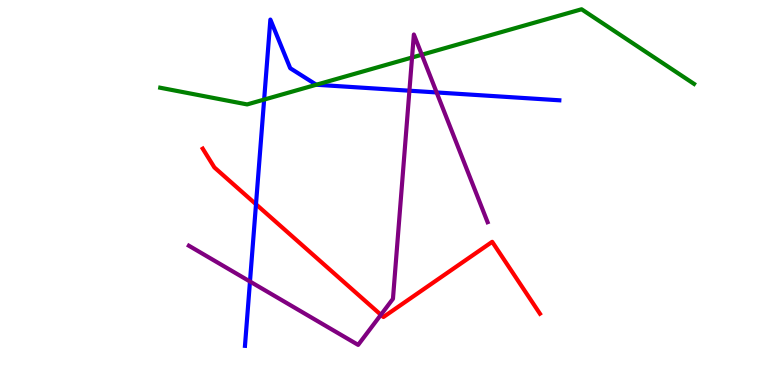[{'lines': ['blue', 'red'], 'intersections': [{'x': 3.3, 'y': 4.69}]}, {'lines': ['green', 'red'], 'intersections': []}, {'lines': ['purple', 'red'], 'intersections': [{'x': 4.91, 'y': 1.82}]}, {'lines': ['blue', 'green'], 'intersections': [{'x': 3.41, 'y': 7.41}, {'x': 4.08, 'y': 7.8}]}, {'lines': ['blue', 'purple'], 'intersections': [{'x': 3.23, 'y': 2.69}, {'x': 5.28, 'y': 7.64}, {'x': 5.63, 'y': 7.6}]}, {'lines': ['green', 'purple'], 'intersections': [{'x': 5.32, 'y': 8.51}, {'x': 5.44, 'y': 8.58}]}]